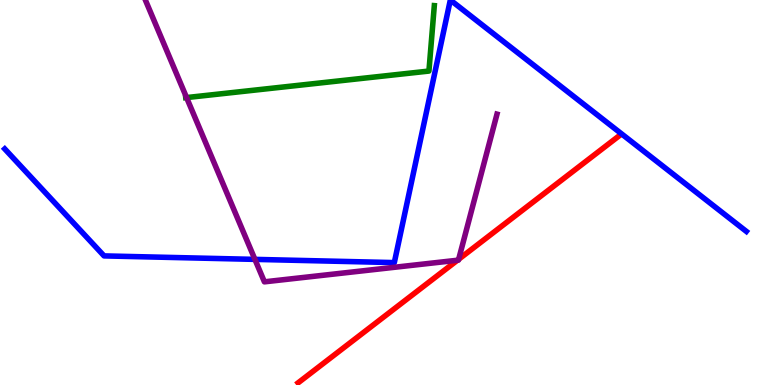[{'lines': ['blue', 'red'], 'intersections': []}, {'lines': ['green', 'red'], 'intersections': []}, {'lines': ['purple', 'red'], 'intersections': [{'x': 5.9, 'y': 3.24}, {'x': 5.92, 'y': 3.27}]}, {'lines': ['blue', 'green'], 'intersections': []}, {'lines': ['blue', 'purple'], 'intersections': [{'x': 3.29, 'y': 3.26}]}, {'lines': ['green', 'purple'], 'intersections': [{'x': 2.41, 'y': 7.47}]}]